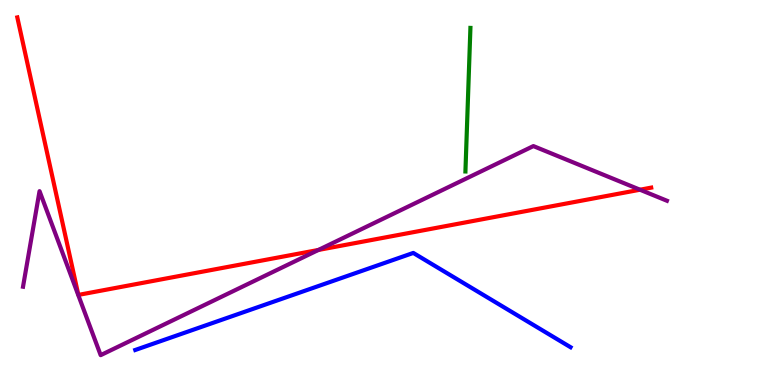[{'lines': ['blue', 'red'], 'intersections': []}, {'lines': ['green', 'red'], 'intersections': []}, {'lines': ['purple', 'red'], 'intersections': [{'x': 4.11, 'y': 3.51}, {'x': 8.26, 'y': 5.07}]}, {'lines': ['blue', 'green'], 'intersections': []}, {'lines': ['blue', 'purple'], 'intersections': []}, {'lines': ['green', 'purple'], 'intersections': []}]